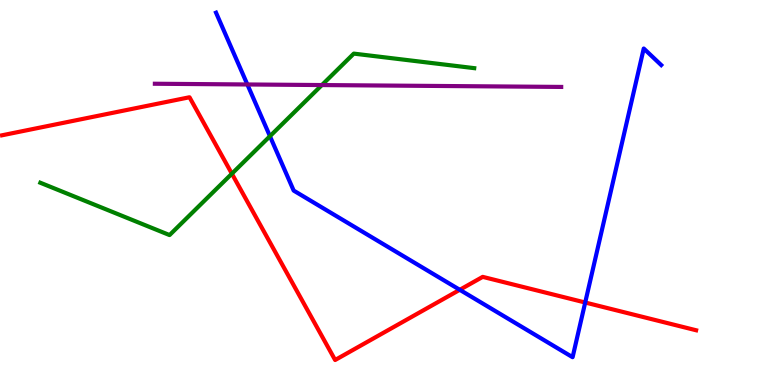[{'lines': ['blue', 'red'], 'intersections': [{'x': 5.93, 'y': 2.47}, {'x': 7.55, 'y': 2.14}]}, {'lines': ['green', 'red'], 'intersections': [{'x': 2.99, 'y': 5.49}]}, {'lines': ['purple', 'red'], 'intersections': []}, {'lines': ['blue', 'green'], 'intersections': [{'x': 3.48, 'y': 6.46}]}, {'lines': ['blue', 'purple'], 'intersections': [{'x': 3.19, 'y': 7.81}]}, {'lines': ['green', 'purple'], 'intersections': [{'x': 4.15, 'y': 7.79}]}]